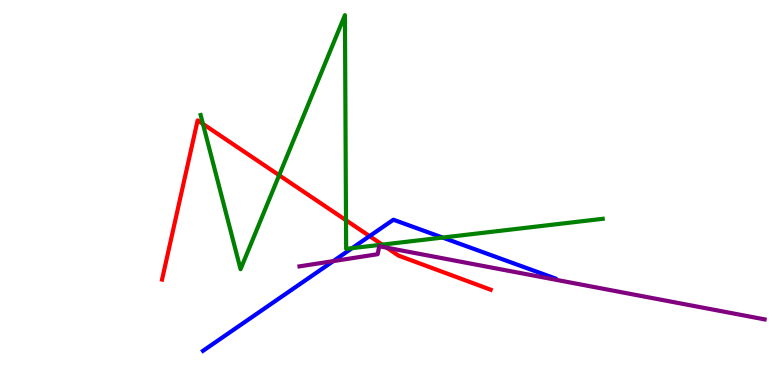[{'lines': ['blue', 'red'], 'intersections': [{'x': 4.77, 'y': 3.87}]}, {'lines': ['green', 'red'], 'intersections': [{'x': 2.62, 'y': 6.78}, {'x': 3.6, 'y': 5.45}, {'x': 4.46, 'y': 4.28}, {'x': 4.93, 'y': 3.65}]}, {'lines': ['purple', 'red'], 'intersections': [{'x': 4.99, 'y': 3.57}]}, {'lines': ['blue', 'green'], 'intersections': [{'x': 4.54, 'y': 3.55}, {'x': 5.71, 'y': 3.83}]}, {'lines': ['blue', 'purple'], 'intersections': [{'x': 4.3, 'y': 3.22}]}, {'lines': ['green', 'purple'], 'intersections': []}]